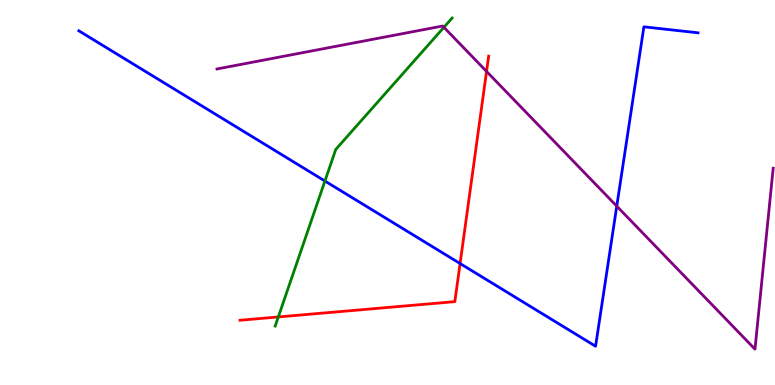[{'lines': ['blue', 'red'], 'intersections': [{'x': 5.94, 'y': 3.15}]}, {'lines': ['green', 'red'], 'intersections': [{'x': 3.59, 'y': 1.77}]}, {'lines': ['purple', 'red'], 'intersections': [{'x': 6.28, 'y': 8.15}]}, {'lines': ['blue', 'green'], 'intersections': [{'x': 4.19, 'y': 5.3}]}, {'lines': ['blue', 'purple'], 'intersections': [{'x': 7.96, 'y': 4.65}]}, {'lines': ['green', 'purple'], 'intersections': [{'x': 5.73, 'y': 9.29}]}]